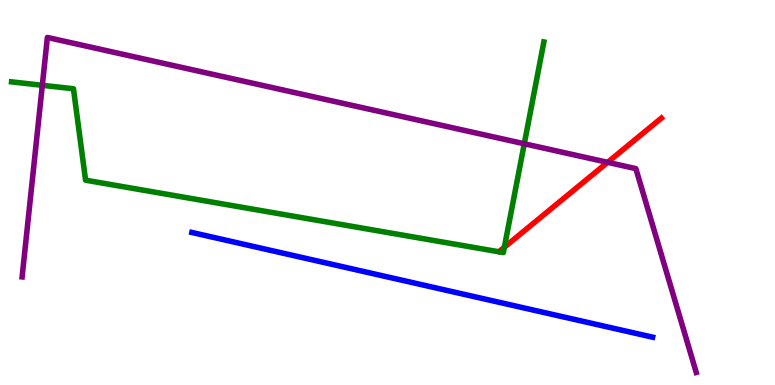[{'lines': ['blue', 'red'], 'intersections': []}, {'lines': ['green', 'red'], 'intersections': [{'x': 6.51, 'y': 3.58}]}, {'lines': ['purple', 'red'], 'intersections': [{'x': 7.84, 'y': 5.78}]}, {'lines': ['blue', 'green'], 'intersections': []}, {'lines': ['blue', 'purple'], 'intersections': []}, {'lines': ['green', 'purple'], 'intersections': [{'x': 0.546, 'y': 7.78}, {'x': 6.76, 'y': 6.27}]}]